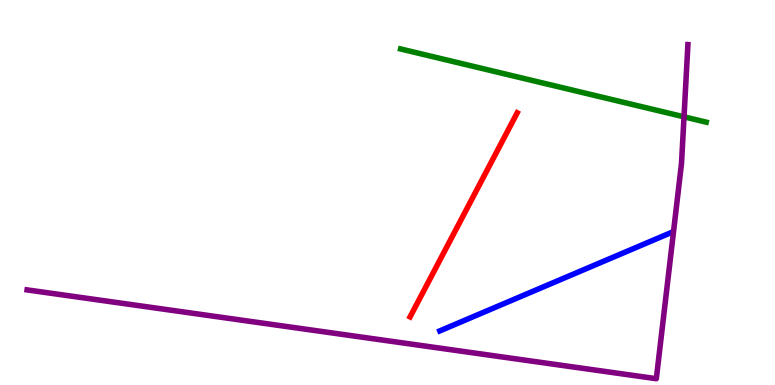[{'lines': ['blue', 'red'], 'intersections': []}, {'lines': ['green', 'red'], 'intersections': []}, {'lines': ['purple', 'red'], 'intersections': []}, {'lines': ['blue', 'green'], 'intersections': []}, {'lines': ['blue', 'purple'], 'intersections': []}, {'lines': ['green', 'purple'], 'intersections': [{'x': 8.83, 'y': 6.97}]}]